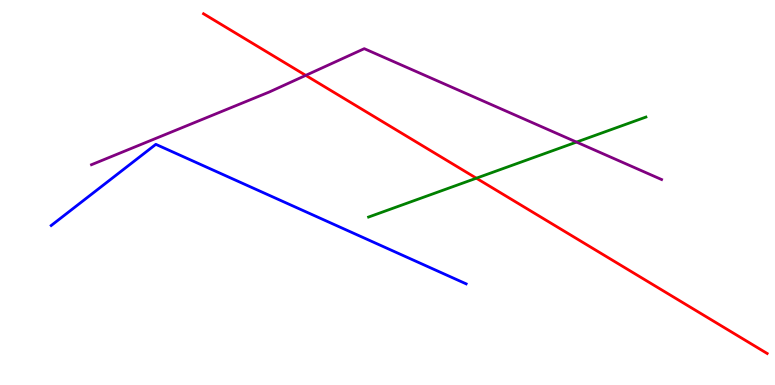[{'lines': ['blue', 'red'], 'intersections': []}, {'lines': ['green', 'red'], 'intersections': [{'x': 6.15, 'y': 5.37}]}, {'lines': ['purple', 'red'], 'intersections': [{'x': 3.95, 'y': 8.04}]}, {'lines': ['blue', 'green'], 'intersections': []}, {'lines': ['blue', 'purple'], 'intersections': []}, {'lines': ['green', 'purple'], 'intersections': [{'x': 7.44, 'y': 6.31}]}]